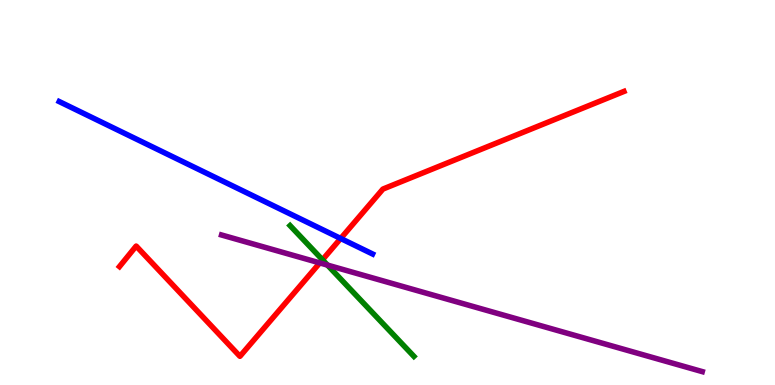[{'lines': ['blue', 'red'], 'intersections': [{'x': 4.4, 'y': 3.81}]}, {'lines': ['green', 'red'], 'intersections': [{'x': 4.16, 'y': 3.25}]}, {'lines': ['purple', 'red'], 'intersections': [{'x': 4.13, 'y': 3.17}]}, {'lines': ['blue', 'green'], 'intersections': []}, {'lines': ['blue', 'purple'], 'intersections': []}, {'lines': ['green', 'purple'], 'intersections': [{'x': 4.23, 'y': 3.11}]}]